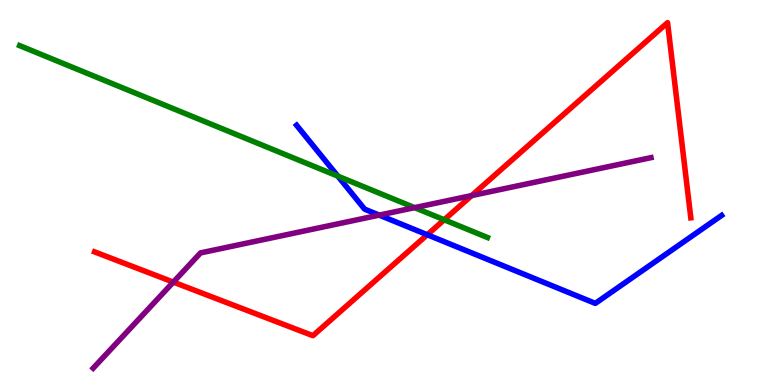[{'lines': ['blue', 'red'], 'intersections': [{'x': 5.51, 'y': 3.9}]}, {'lines': ['green', 'red'], 'intersections': [{'x': 5.73, 'y': 4.29}]}, {'lines': ['purple', 'red'], 'intersections': [{'x': 2.24, 'y': 2.67}, {'x': 6.09, 'y': 4.92}]}, {'lines': ['blue', 'green'], 'intersections': [{'x': 4.36, 'y': 5.42}]}, {'lines': ['blue', 'purple'], 'intersections': [{'x': 4.89, 'y': 4.41}]}, {'lines': ['green', 'purple'], 'intersections': [{'x': 5.35, 'y': 4.61}]}]